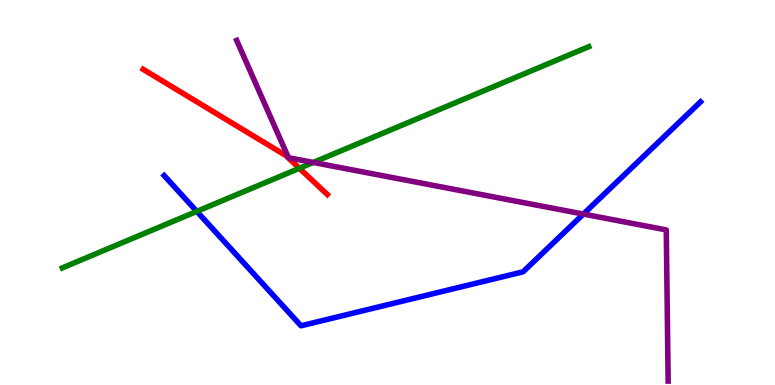[{'lines': ['blue', 'red'], 'intersections': []}, {'lines': ['green', 'red'], 'intersections': [{'x': 3.86, 'y': 5.63}]}, {'lines': ['purple', 'red'], 'intersections': []}, {'lines': ['blue', 'green'], 'intersections': [{'x': 2.54, 'y': 4.51}]}, {'lines': ['blue', 'purple'], 'intersections': [{'x': 7.53, 'y': 4.44}]}, {'lines': ['green', 'purple'], 'intersections': [{'x': 4.04, 'y': 5.78}]}]